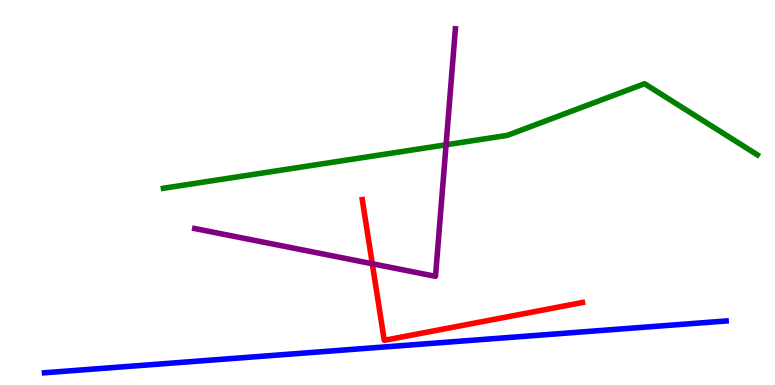[{'lines': ['blue', 'red'], 'intersections': []}, {'lines': ['green', 'red'], 'intersections': []}, {'lines': ['purple', 'red'], 'intersections': [{'x': 4.8, 'y': 3.15}]}, {'lines': ['blue', 'green'], 'intersections': []}, {'lines': ['blue', 'purple'], 'intersections': []}, {'lines': ['green', 'purple'], 'intersections': [{'x': 5.76, 'y': 6.24}]}]